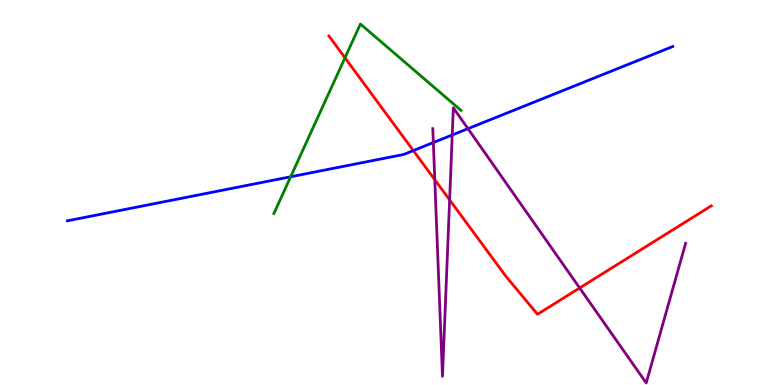[{'lines': ['blue', 'red'], 'intersections': [{'x': 5.33, 'y': 6.09}]}, {'lines': ['green', 'red'], 'intersections': [{'x': 4.45, 'y': 8.5}]}, {'lines': ['purple', 'red'], 'intersections': [{'x': 5.61, 'y': 5.33}, {'x': 5.8, 'y': 4.81}, {'x': 7.48, 'y': 2.52}]}, {'lines': ['blue', 'green'], 'intersections': [{'x': 3.75, 'y': 5.41}]}, {'lines': ['blue', 'purple'], 'intersections': [{'x': 5.59, 'y': 6.3}, {'x': 5.84, 'y': 6.49}, {'x': 6.04, 'y': 6.66}]}, {'lines': ['green', 'purple'], 'intersections': []}]